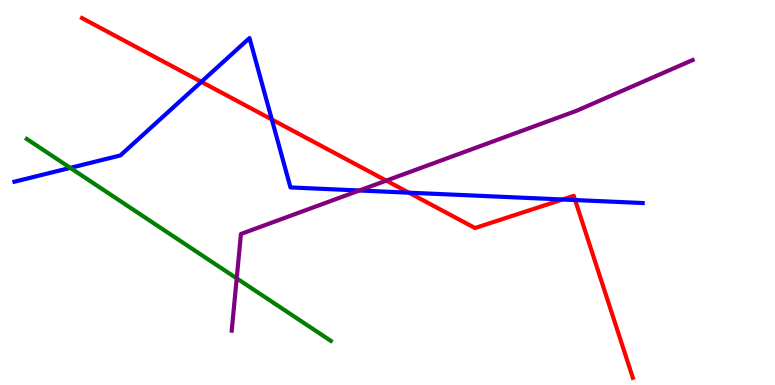[{'lines': ['blue', 'red'], 'intersections': [{'x': 2.6, 'y': 7.87}, {'x': 3.51, 'y': 6.9}, {'x': 5.28, 'y': 5.0}, {'x': 7.26, 'y': 4.82}, {'x': 7.42, 'y': 4.8}]}, {'lines': ['green', 'red'], 'intersections': []}, {'lines': ['purple', 'red'], 'intersections': [{'x': 4.98, 'y': 5.31}]}, {'lines': ['blue', 'green'], 'intersections': [{'x': 0.907, 'y': 5.64}]}, {'lines': ['blue', 'purple'], 'intersections': [{'x': 4.64, 'y': 5.05}]}, {'lines': ['green', 'purple'], 'intersections': [{'x': 3.05, 'y': 2.77}]}]